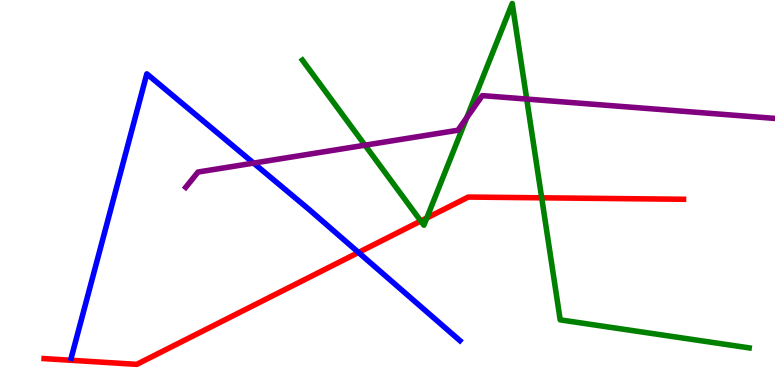[{'lines': ['blue', 'red'], 'intersections': [{'x': 4.63, 'y': 3.44}]}, {'lines': ['green', 'red'], 'intersections': [{'x': 5.43, 'y': 4.26}, {'x': 5.51, 'y': 4.34}, {'x': 6.99, 'y': 4.86}]}, {'lines': ['purple', 'red'], 'intersections': []}, {'lines': ['blue', 'green'], 'intersections': []}, {'lines': ['blue', 'purple'], 'intersections': [{'x': 3.27, 'y': 5.76}]}, {'lines': ['green', 'purple'], 'intersections': [{'x': 4.71, 'y': 6.23}, {'x': 6.02, 'y': 6.94}, {'x': 6.8, 'y': 7.43}]}]